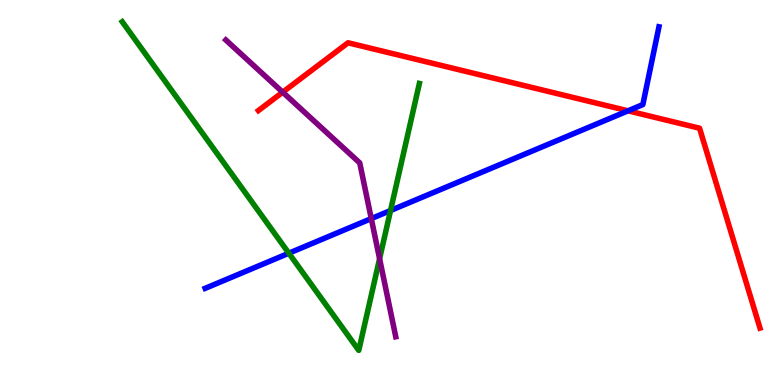[{'lines': ['blue', 'red'], 'intersections': [{'x': 8.1, 'y': 7.12}]}, {'lines': ['green', 'red'], 'intersections': []}, {'lines': ['purple', 'red'], 'intersections': [{'x': 3.65, 'y': 7.61}]}, {'lines': ['blue', 'green'], 'intersections': [{'x': 3.73, 'y': 3.42}, {'x': 5.04, 'y': 4.53}]}, {'lines': ['blue', 'purple'], 'intersections': [{'x': 4.79, 'y': 4.32}]}, {'lines': ['green', 'purple'], 'intersections': [{'x': 4.9, 'y': 3.28}]}]